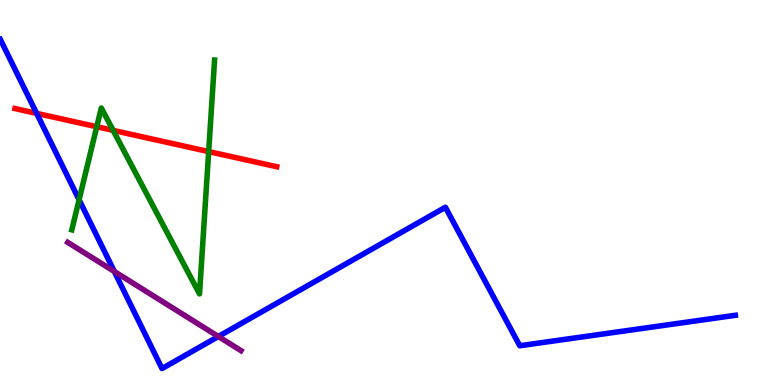[{'lines': ['blue', 'red'], 'intersections': [{'x': 0.473, 'y': 7.06}]}, {'lines': ['green', 'red'], 'intersections': [{'x': 1.25, 'y': 6.71}, {'x': 1.46, 'y': 6.61}, {'x': 2.69, 'y': 6.06}]}, {'lines': ['purple', 'red'], 'intersections': []}, {'lines': ['blue', 'green'], 'intersections': [{'x': 1.02, 'y': 4.81}]}, {'lines': ['blue', 'purple'], 'intersections': [{'x': 1.48, 'y': 2.95}, {'x': 2.82, 'y': 1.26}]}, {'lines': ['green', 'purple'], 'intersections': []}]